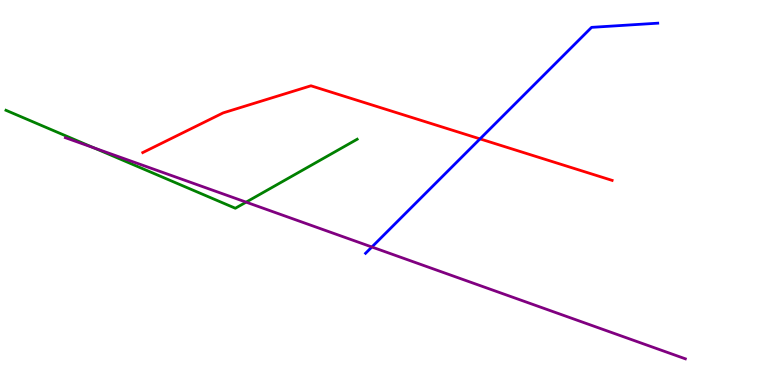[{'lines': ['blue', 'red'], 'intersections': [{'x': 6.19, 'y': 6.39}]}, {'lines': ['green', 'red'], 'intersections': []}, {'lines': ['purple', 'red'], 'intersections': []}, {'lines': ['blue', 'green'], 'intersections': []}, {'lines': ['blue', 'purple'], 'intersections': [{'x': 4.8, 'y': 3.58}]}, {'lines': ['green', 'purple'], 'intersections': [{'x': 1.21, 'y': 6.16}, {'x': 3.18, 'y': 4.75}]}]